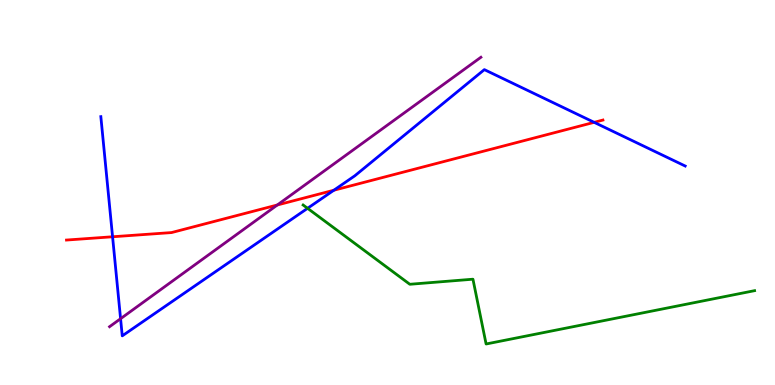[{'lines': ['blue', 'red'], 'intersections': [{'x': 1.45, 'y': 3.85}, {'x': 4.31, 'y': 5.06}, {'x': 7.67, 'y': 6.82}]}, {'lines': ['green', 'red'], 'intersections': []}, {'lines': ['purple', 'red'], 'intersections': [{'x': 3.58, 'y': 4.68}]}, {'lines': ['blue', 'green'], 'intersections': [{'x': 3.97, 'y': 4.59}]}, {'lines': ['blue', 'purple'], 'intersections': [{'x': 1.56, 'y': 1.72}]}, {'lines': ['green', 'purple'], 'intersections': []}]